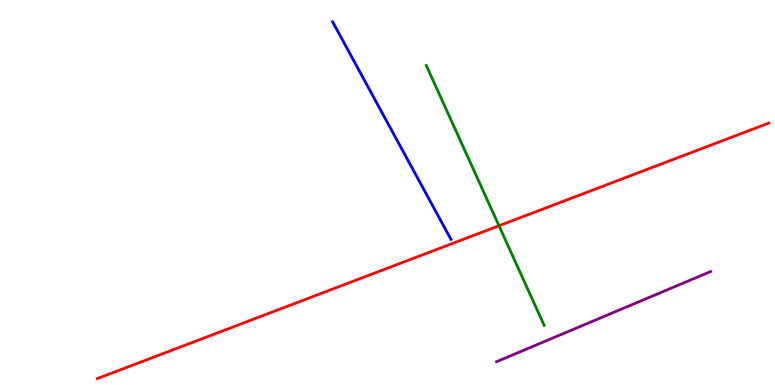[{'lines': ['blue', 'red'], 'intersections': []}, {'lines': ['green', 'red'], 'intersections': [{'x': 6.44, 'y': 4.14}]}, {'lines': ['purple', 'red'], 'intersections': []}, {'lines': ['blue', 'green'], 'intersections': []}, {'lines': ['blue', 'purple'], 'intersections': []}, {'lines': ['green', 'purple'], 'intersections': []}]